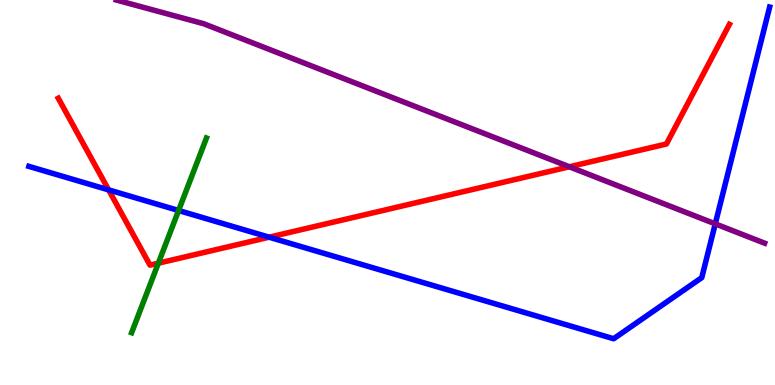[{'lines': ['blue', 'red'], 'intersections': [{'x': 1.4, 'y': 5.07}, {'x': 3.47, 'y': 3.84}]}, {'lines': ['green', 'red'], 'intersections': [{'x': 2.04, 'y': 3.16}]}, {'lines': ['purple', 'red'], 'intersections': [{'x': 7.35, 'y': 5.67}]}, {'lines': ['blue', 'green'], 'intersections': [{'x': 2.3, 'y': 4.53}]}, {'lines': ['blue', 'purple'], 'intersections': [{'x': 9.23, 'y': 4.19}]}, {'lines': ['green', 'purple'], 'intersections': []}]